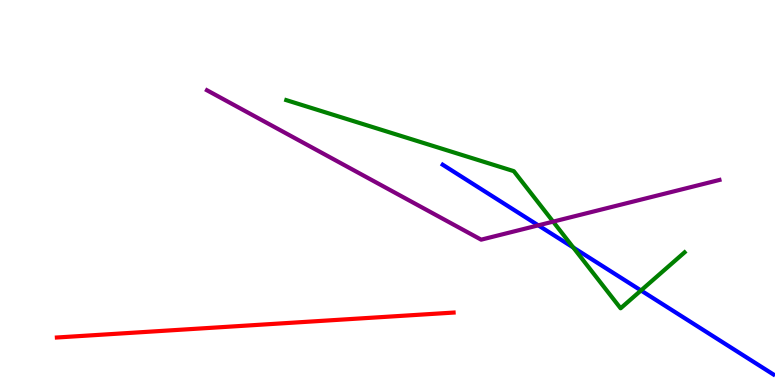[{'lines': ['blue', 'red'], 'intersections': []}, {'lines': ['green', 'red'], 'intersections': []}, {'lines': ['purple', 'red'], 'intersections': []}, {'lines': ['blue', 'green'], 'intersections': [{'x': 7.4, 'y': 3.57}, {'x': 8.27, 'y': 2.46}]}, {'lines': ['blue', 'purple'], 'intersections': [{'x': 6.95, 'y': 4.15}]}, {'lines': ['green', 'purple'], 'intersections': [{'x': 7.14, 'y': 4.24}]}]